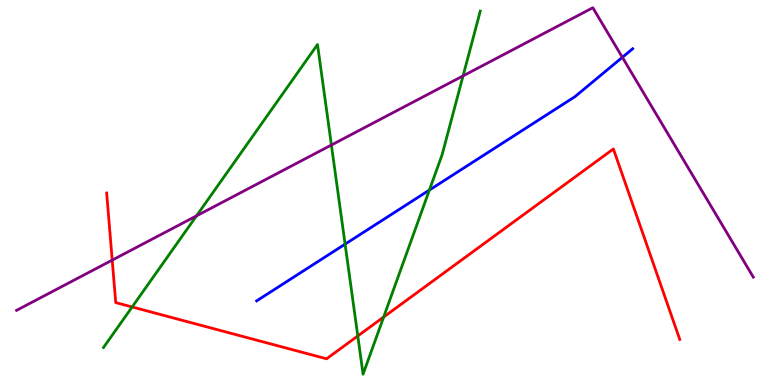[{'lines': ['blue', 'red'], 'intersections': []}, {'lines': ['green', 'red'], 'intersections': [{'x': 1.7, 'y': 2.03}, {'x': 4.62, 'y': 1.27}, {'x': 4.95, 'y': 1.77}]}, {'lines': ['purple', 'red'], 'intersections': [{'x': 1.45, 'y': 3.24}]}, {'lines': ['blue', 'green'], 'intersections': [{'x': 4.45, 'y': 3.66}, {'x': 5.54, 'y': 5.06}]}, {'lines': ['blue', 'purple'], 'intersections': [{'x': 8.03, 'y': 8.51}]}, {'lines': ['green', 'purple'], 'intersections': [{'x': 2.54, 'y': 4.39}, {'x': 4.28, 'y': 6.23}, {'x': 5.98, 'y': 8.03}]}]